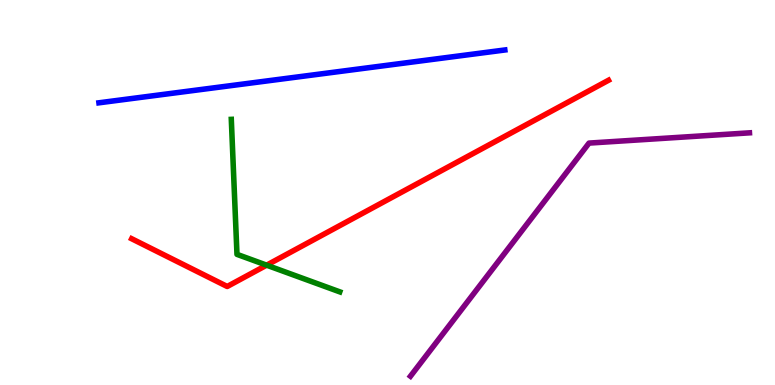[{'lines': ['blue', 'red'], 'intersections': []}, {'lines': ['green', 'red'], 'intersections': [{'x': 3.44, 'y': 3.11}]}, {'lines': ['purple', 'red'], 'intersections': []}, {'lines': ['blue', 'green'], 'intersections': []}, {'lines': ['blue', 'purple'], 'intersections': []}, {'lines': ['green', 'purple'], 'intersections': []}]